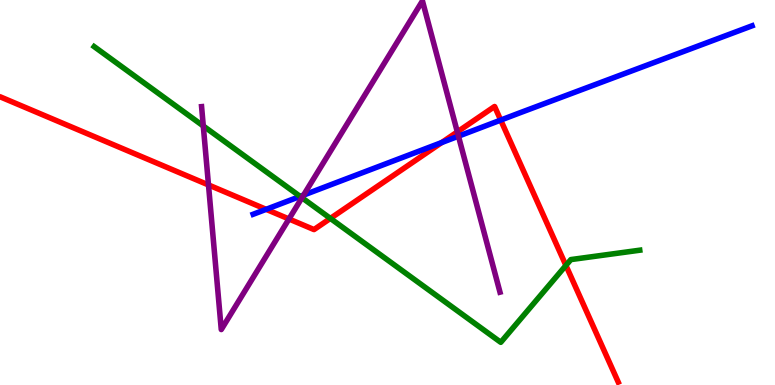[{'lines': ['blue', 'red'], 'intersections': [{'x': 3.43, 'y': 4.56}, {'x': 5.7, 'y': 6.3}, {'x': 6.46, 'y': 6.88}]}, {'lines': ['green', 'red'], 'intersections': [{'x': 4.26, 'y': 4.33}, {'x': 7.3, 'y': 3.11}]}, {'lines': ['purple', 'red'], 'intersections': [{'x': 2.69, 'y': 5.2}, {'x': 3.73, 'y': 4.31}, {'x': 5.9, 'y': 6.57}]}, {'lines': ['blue', 'green'], 'intersections': [{'x': 3.87, 'y': 4.9}]}, {'lines': ['blue', 'purple'], 'intersections': [{'x': 3.92, 'y': 4.93}, {'x': 5.92, 'y': 6.46}]}, {'lines': ['green', 'purple'], 'intersections': [{'x': 2.62, 'y': 6.73}, {'x': 3.9, 'y': 4.86}]}]